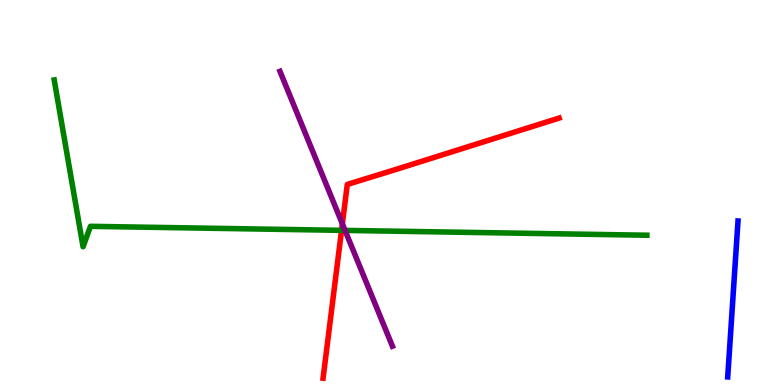[{'lines': ['blue', 'red'], 'intersections': []}, {'lines': ['green', 'red'], 'intersections': [{'x': 4.41, 'y': 4.02}]}, {'lines': ['purple', 'red'], 'intersections': [{'x': 4.42, 'y': 4.19}]}, {'lines': ['blue', 'green'], 'intersections': []}, {'lines': ['blue', 'purple'], 'intersections': []}, {'lines': ['green', 'purple'], 'intersections': [{'x': 4.45, 'y': 4.02}]}]